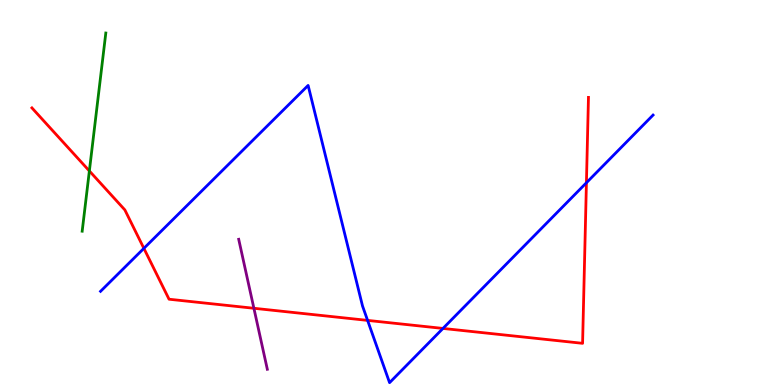[{'lines': ['blue', 'red'], 'intersections': [{'x': 1.86, 'y': 3.55}, {'x': 4.74, 'y': 1.68}, {'x': 5.72, 'y': 1.47}, {'x': 7.57, 'y': 5.25}]}, {'lines': ['green', 'red'], 'intersections': [{'x': 1.15, 'y': 5.56}]}, {'lines': ['purple', 'red'], 'intersections': [{'x': 3.28, 'y': 1.99}]}, {'lines': ['blue', 'green'], 'intersections': []}, {'lines': ['blue', 'purple'], 'intersections': []}, {'lines': ['green', 'purple'], 'intersections': []}]